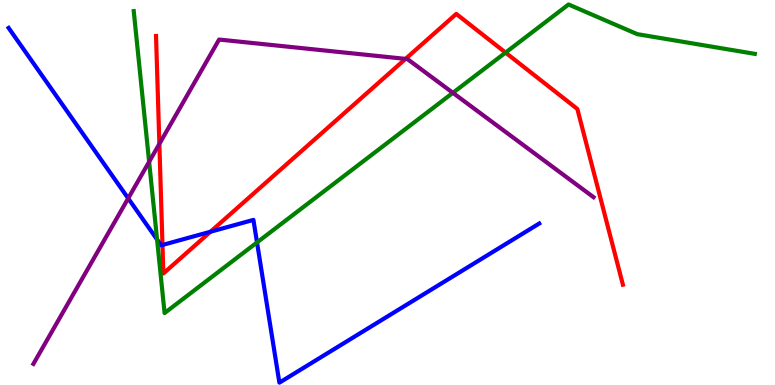[{'lines': ['blue', 'red'], 'intersections': [{'x': 2.1, 'y': 3.64}, {'x': 2.72, 'y': 3.98}]}, {'lines': ['green', 'red'], 'intersections': [{'x': 6.52, 'y': 8.63}]}, {'lines': ['purple', 'red'], 'intersections': [{'x': 2.06, 'y': 6.26}, {'x': 5.23, 'y': 8.47}]}, {'lines': ['blue', 'green'], 'intersections': [{'x': 2.03, 'y': 3.78}, {'x': 3.32, 'y': 3.7}]}, {'lines': ['blue', 'purple'], 'intersections': [{'x': 1.65, 'y': 4.85}]}, {'lines': ['green', 'purple'], 'intersections': [{'x': 1.92, 'y': 5.8}, {'x': 5.84, 'y': 7.59}]}]